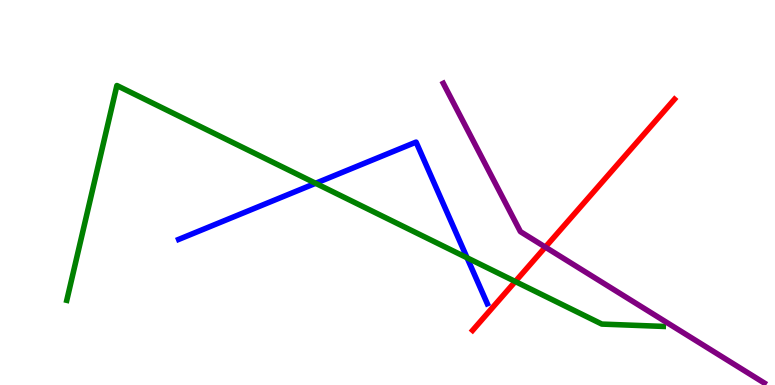[{'lines': ['blue', 'red'], 'intersections': []}, {'lines': ['green', 'red'], 'intersections': [{'x': 6.65, 'y': 2.69}]}, {'lines': ['purple', 'red'], 'intersections': [{'x': 7.04, 'y': 3.58}]}, {'lines': ['blue', 'green'], 'intersections': [{'x': 4.07, 'y': 5.24}, {'x': 6.03, 'y': 3.3}]}, {'lines': ['blue', 'purple'], 'intersections': []}, {'lines': ['green', 'purple'], 'intersections': []}]